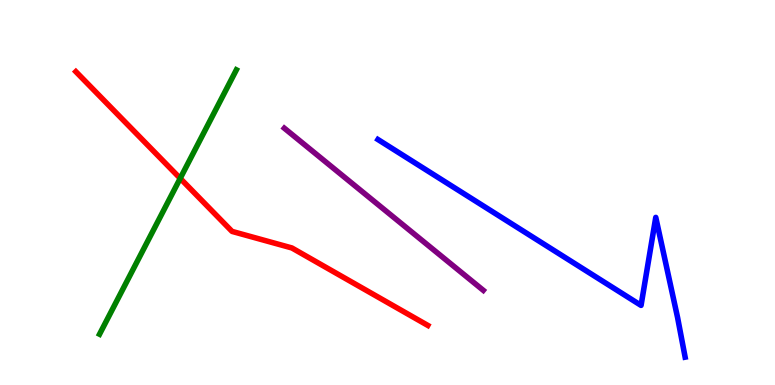[{'lines': ['blue', 'red'], 'intersections': []}, {'lines': ['green', 'red'], 'intersections': [{'x': 2.33, 'y': 5.37}]}, {'lines': ['purple', 'red'], 'intersections': []}, {'lines': ['blue', 'green'], 'intersections': []}, {'lines': ['blue', 'purple'], 'intersections': []}, {'lines': ['green', 'purple'], 'intersections': []}]